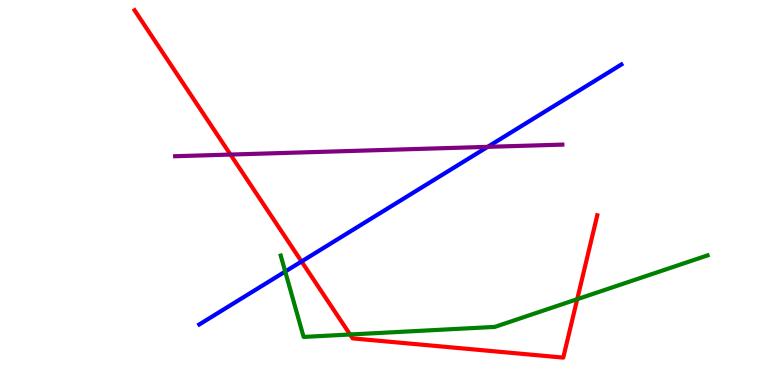[{'lines': ['blue', 'red'], 'intersections': [{'x': 3.89, 'y': 3.21}]}, {'lines': ['green', 'red'], 'intersections': [{'x': 4.52, 'y': 1.31}, {'x': 7.45, 'y': 2.23}]}, {'lines': ['purple', 'red'], 'intersections': [{'x': 2.97, 'y': 5.99}]}, {'lines': ['blue', 'green'], 'intersections': [{'x': 3.68, 'y': 2.95}]}, {'lines': ['blue', 'purple'], 'intersections': [{'x': 6.29, 'y': 6.19}]}, {'lines': ['green', 'purple'], 'intersections': []}]